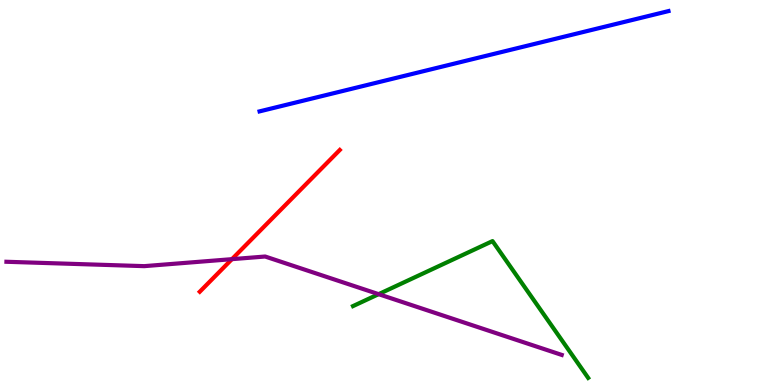[{'lines': ['blue', 'red'], 'intersections': []}, {'lines': ['green', 'red'], 'intersections': []}, {'lines': ['purple', 'red'], 'intersections': [{'x': 2.99, 'y': 3.27}]}, {'lines': ['blue', 'green'], 'intersections': []}, {'lines': ['blue', 'purple'], 'intersections': []}, {'lines': ['green', 'purple'], 'intersections': [{'x': 4.89, 'y': 2.36}]}]